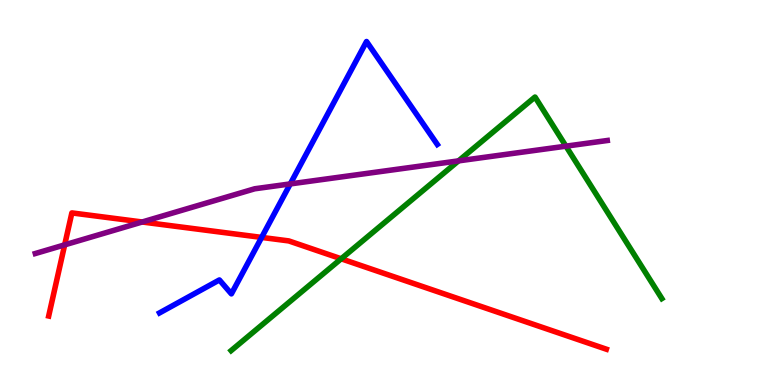[{'lines': ['blue', 'red'], 'intersections': [{'x': 3.38, 'y': 3.83}]}, {'lines': ['green', 'red'], 'intersections': [{'x': 4.4, 'y': 3.28}]}, {'lines': ['purple', 'red'], 'intersections': [{'x': 0.835, 'y': 3.64}, {'x': 1.83, 'y': 4.23}]}, {'lines': ['blue', 'green'], 'intersections': []}, {'lines': ['blue', 'purple'], 'intersections': [{'x': 3.75, 'y': 5.22}]}, {'lines': ['green', 'purple'], 'intersections': [{'x': 5.92, 'y': 5.82}, {'x': 7.3, 'y': 6.2}]}]